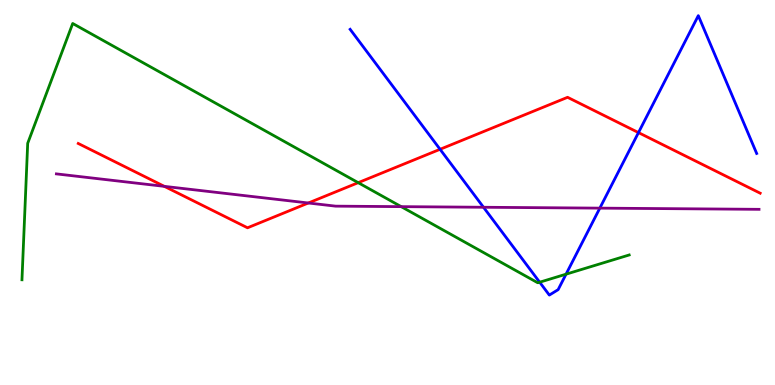[{'lines': ['blue', 'red'], 'intersections': [{'x': 5.68, 'y': 6.12}, {'x': 8.24, 'y': 6.56}]}, {'lines': ['green', 'red'], 'intersections': [{'x': 4.62, 'y': 5.26}]}, {'lines': ['purple', 'red'], 'intersections': [{'x': 2.12, 'y': 5.16}, {'x': 3.98, 'y': 4.73}]}, {'lines': ['blue', 'green'], 'intersections': [{'x': 6.96, 'y': 2.67}, {'x': 7.3, 'y': 2.88}]}, {'lines': ['blue', 'purple'], 'intersections': [{'x': 6.24, 'y': 4.62}, {'x': 7.74, 'y': 4.59}]}, {'lines': ['green', 'purple'], 'intersections': [{'x': 5.18, 'y': 4.63}]}]